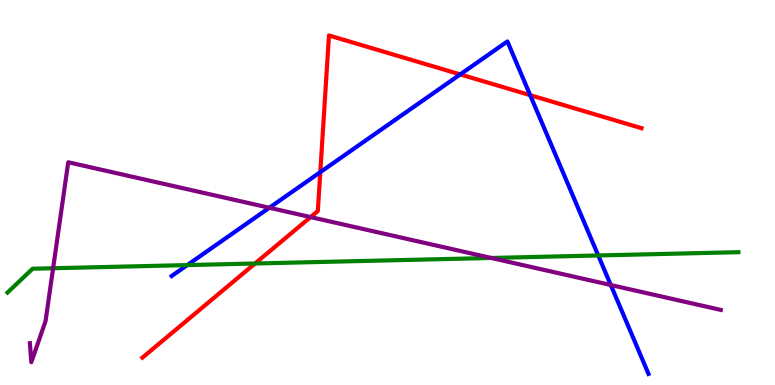[{'lines': ['blue', 'red'], 'intersections': [{'x': 4.13, 'y': 5.53}, {'x': 5.94, 'y': 8.07}, {'x': 6.84, 'y': 7.53}]}, {'lines': ['green', 'red'], 'intersections': [{'x': 3.29, 'y': 3.16}]}, {'lines': ['purple', 'red'], 'intersections': [{'x': 4.01, 'y': 4.36}]}, {'lines': ['blue', 'green'], 'intersections': [{'x': 2.42, 'y': 3.11}, {'x': 7.72, 'y': 3.36}]}, {'lines': ['blue', 'purple'], 'intersections': [{'x': 3.48, 'y': 4.6}, {'x': 7.88, 'y': 2.6}]}, {'lines': ['green', 'purple'], 'intersections': [{'x': 0.685, 'y': 3.03}, {'x': 6.34, 'y': 3.3}]}]